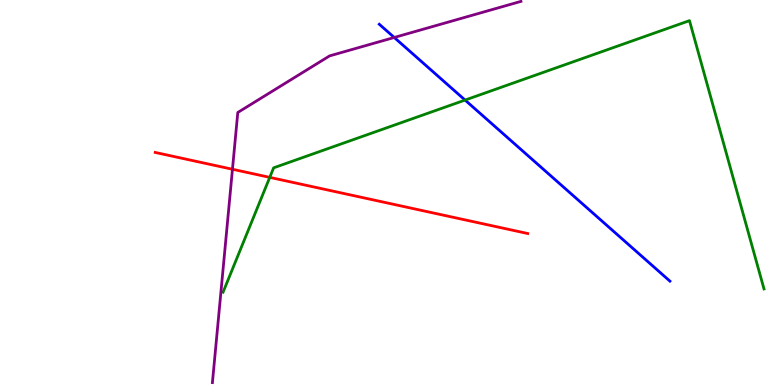[{'lines': ['blue', 'red'], 'intersections': []}, {'lines': ['green', 'red'], 'intersections': [{'x': 3.48, 'y': 5.39}]}, {'lines': ['purple', 'red'], 'intersections': [{'x': 3.0, 'y': 5.6}]}, {'lines': ['blue', 'green'], 'intersections': [{'x': 6.0, 'y': 7.4}]}, {'lines': ['blue', 'purple'], 'intersections': [{'x': 5.09, 'y': 9.03}]}, {'lines': ['green', 'purple'], 'intersections': []}]